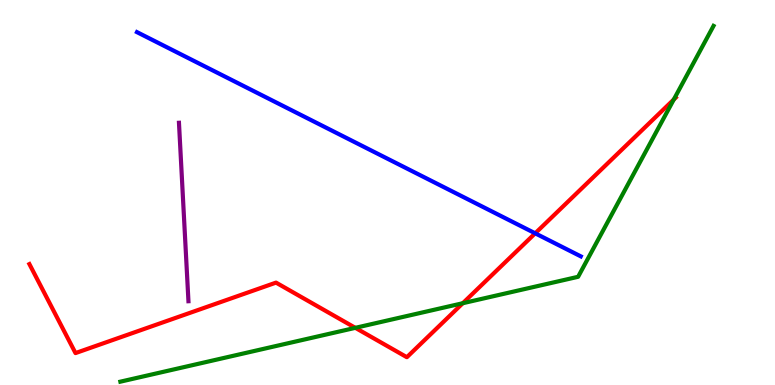[{'lines': ['blue', 'red'], 'intersections': [{'x': 6.91, 'y': 3.94}]}, {'lines': ['green', 'red'], 'intersections': [{'x': 4.59, 'y': 1.48}, {'x': 5.97, 'y': 2.12}, {'x': 8.69, 'y': 7.42}]}, {'lines': ['purple', 'red'], 'intersections': []}, {'lines': ['blue', 'green'], 'intersections': []}, {'lines': ['blue', 'purple'], 'intersections': []}, {'lines': ['green', 'purple'], 'intersections': []}]